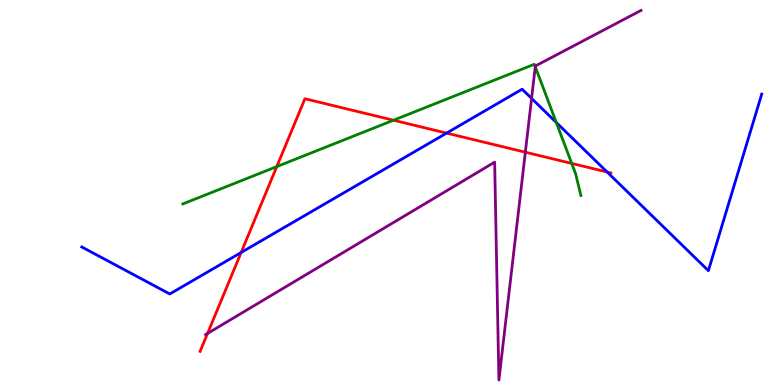[{'lines': ['blue', 'red'], 'intersections': [{'x': 3.11, 'y': 3.44}, {'x': 5.76, 'y': 6.54}, {'x': 7.83, 'y': 5.53}]}, {'lines': ['green', 'red'], 'intersections': [{'x': 3.57, 'y': 5.67}, {'x': 5.08, 'y': 6.88}, {'x': 7.38, 'y': 5.75}]}, {'lines': ['purple', 'red'], 'intersections': [{'x': 2.68, 'y': 1.34}, {'x': 6.78, 'y': 6.05}]}, {'lines': ['blue', 'green'], 'intersections': [{'x': 7.18, 'y': 6.82}]}, {'lines': ['blue', 'purple'], 'intersections': [{'x': 6.86, 'y': 7.44}]}, {'lines': ['green', 'purple'], 'intersections': [{'x': 6.91, 'y': 8.27}]}]